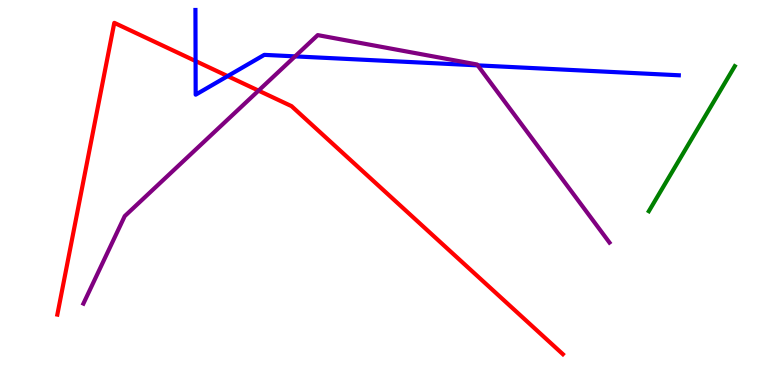[{'lines': ['blue', 'red'], 'intersections': [{'x': 2.52, 'y': 8.41}, {'x': 2.94, 'y': 8.02}]}, {'lines': ['green', 'red'], 'intersections': []}, {'lines': ['purple', 'red'], 'intersections': [{'x': 3.34, 'y': 7.65}]}, {'lines': ['blue', 'green'], 'intersections': []}, {'lines': ['blue', 'purple'], 'intersections': [{'x': 3.81, 'y': 8.54}, {'x': 6.16, 'y': 8.3}]}, {'lines': ['green', 'purple'], 'intersections': []}]